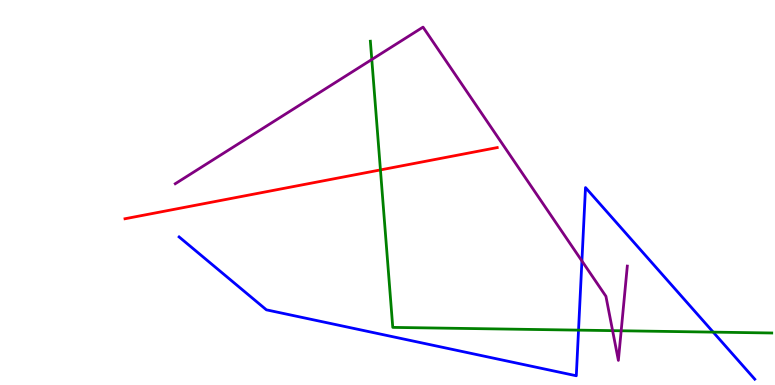[{'lines': ['blue', 'red'], 'intersections': []}, {'lines': ['green', 'red'], 'intersections': [{'x': 4.91, 'y': 5.59}]}, {'lines': ['purple', 'red'], 'intersections': []}, {'lines': ['blue', 'green'], 'intersections': [{'x': 7.46, 'y': 1.43}, {'x': 9.2, 'y': 1.37}]}, {'lines': ['blue', 'purple'], 'intersections': [{'x': 7.51, 'y': 3.22}]}, {'lines': ['green', 'purple'], 'intersections': [{'x': 4.8, 'y': 8.45}, {'x': 7.9, 'y': 1.41}, {'x': 8.02, 'y': 1.41}]}]